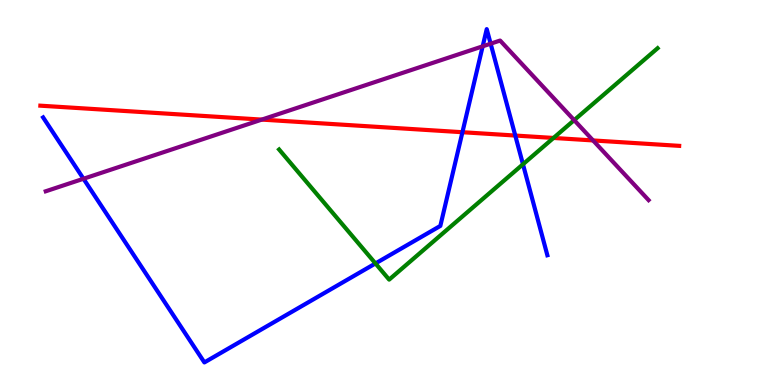[{'lines': ['blue', 'red'], 'intersections': [{'x': 5.97, 'y': 6.57}, {'x': 6.65, 'y': 6.48}]}, {'lines': ['green', 'red'], 'intersections': [{'x': 7.14, 'y': 6.42}]}, {'lines': ['purple', 'red'], 'intersections': [{'x': 3.38, 'y': 6.89}, {'x': 7.65, 'y': 6.35}]}, {'lines': ['blue', 'green'], 'intersections': [{'x': 4.84, 'y': 3.16}, {'x': 6.75, 'y': 5.73}]}, {'lines': ['blue', 'purple'], 'intersections': [{'x': 1.08, 'y': 5.36}, {'x': 6.23, 'y': 8.8}, {'x': 6.33, 'y': 8.87}]}, {'lines': ['green', 'purple'], 'intersections': [{'x': 7.41, 'y': 6.88}]}]